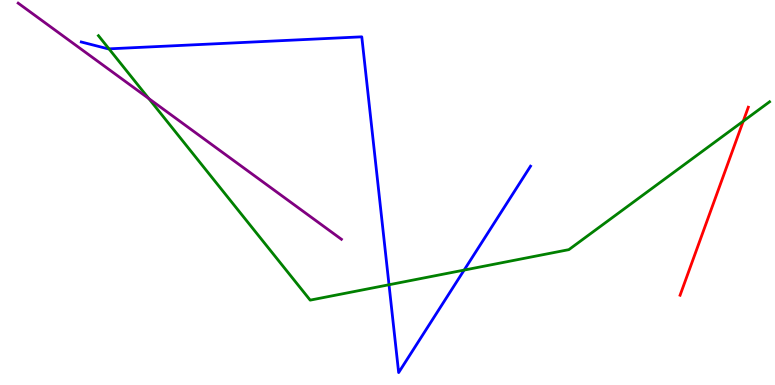[{'lines': ['blue', 'red'], 'intersections': []}, {'lines': ['green', 'red'], 'intersections': [{'x': 9.59, 'y': 6.85}]}, {'lines': ['purple', 'red'], 'intersections': []}, {'lines': ['blue', 'green'], 'intersections': [{'x': 1.41, 'y': 8.73}, {'x': 5.02, 'y': 2.6}, {'x': 5.99, 'y': 2.98}]}, {'lines': ['blue', 'purple'], 'intersections': []}, {'lines': ['green', 'purple'], 'intersections': [{'x': 1.92, 'y': 7.44}]}]